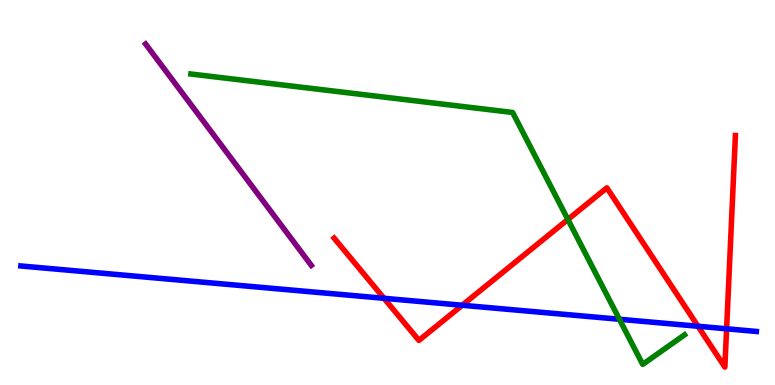[{'lines': ['blue', 'red'], 'intersections': [{'x': 4.96, 'y': 2.25}, {'x': 5.96, 'y': 2.07}, {'x': 9.01, 'y': 1.53}, {'x': 9.38, 'y': 1.46}]}, {'lines': ['green', 'red'], 'intersections': [{'x': 7.33, 'y': 4.3}]}, {'lines': ['purple', 'red'], 'intersections': []}, {'lines': ['blue', 'green'], 'intersections': [{'x': 7.99, 'y': 1.71}]}, {'lines': ['blue', 'purple'], 'intersections': []}, {'lines': ['green', 'purple'], 'intersections': []}]